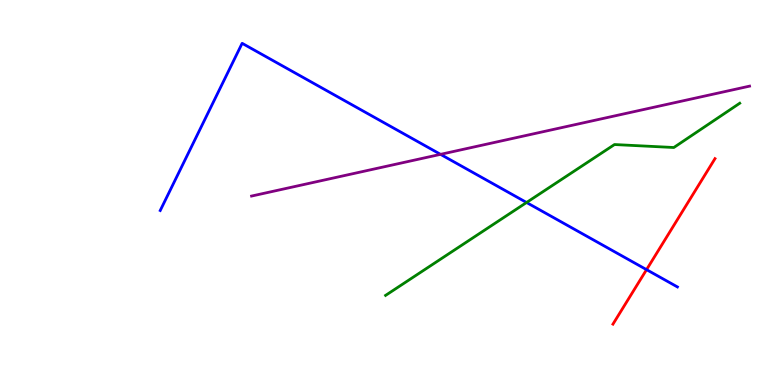[{'lines': ['blue', 'red'], 'intersections': [{'x': 8.34, 'y': 3.0}]}, {'lines': ['green', 'red'], 'intersections': []}, {'lines': ['purple', 'red'], 'intersections': []}, {'lines': ['blue', 'green'], 'intersections': [{'x': 6.79, 'y': 4.74}]}, {'lines': ['blue', 'purple'], 'intersections': [{'x': 5.68, 'y': 5.99}]}, {'lines': ['green', 'purple'], 'intersections': []}]